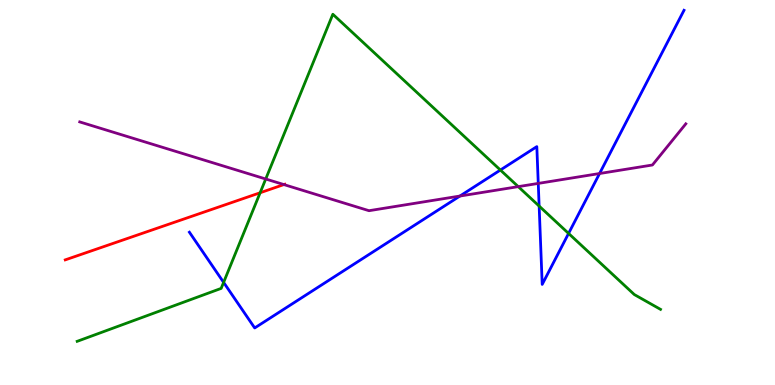[{'lines': ['blue', 'red'], 'intersections': []}, {'lines': ['green', 'red'], 'intersections': [{'x': 3.36, 'y': 4.99}]}, {'lines': ['purple', 'red'], 'intersections': [{'x': 3.66, 'y': 5.21}]}, {'lines': ['blue', 'green'], 'intersections': [{'x': 2.89, 'y': 2.67}, {'x': 6.46, 'y': 5.58}, {'x': 6.96, 'y': 4.65}, {'x': 7.34, 'y': 3.94}]}, {'lines': ['blue', 'purple'], 'intersections': [{'x': 5.93, 'y': 4.91}, {'x': 6.95, 'y': 5.24}, {'x': 7.74, 'y': 5.49}]}, {'lines': ['green', 'purple'], 'intersections': [{'x': 3.43, 'y': 5.35}, {'x': 6.69, 'y': 5.15}]}]